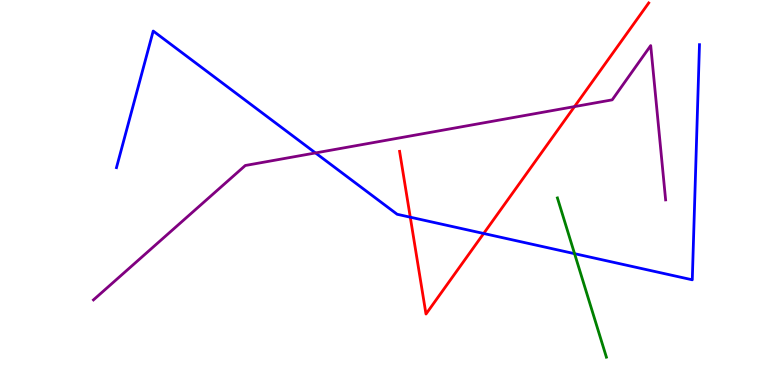[{'lines': ['blue', 'red'], 'intersections': [{'x': 5.29, 'y': 4.36}, {'x': 6.24, 'y': 3.94}]}, {'lines': ['green', 'red'], 'intersections': []}, {'lines': ['purple', 'red'], 'intersections': [{'x': 7.41, 'y': 7.23}]}, {'lines': ['blue', 'green'], 'intersections': [{'x': 7.41, 'y': 3.41}]}, {'lines': ['blue', 'purple'], 'intersections': [{'x': 4.07, 'y': 6.03}]}, {'lines': ['green', 'purple'], 'intersections': []}]